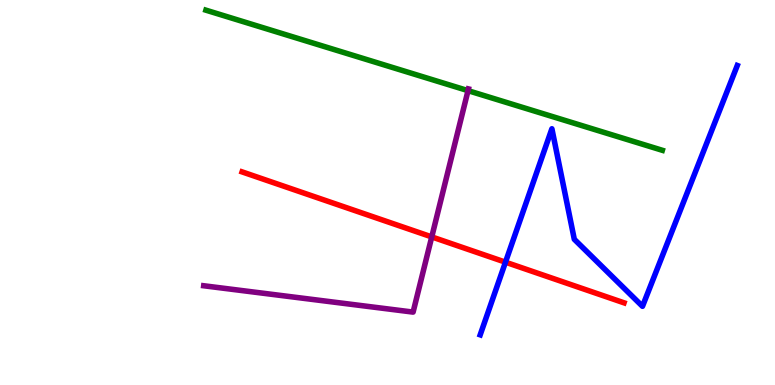[{'lines': ['blue', 'red'], 'intersections': [{'x': 6.52, 'y': 3.19}]}, {'lines': ['green', 'red'], 'intersections': []}, {'lines': ['purple', 'red'], 'intersections': [{'x': 5.57, 'y': 3.85}]}, {'lines': ['blue', 'green'], 'intersections': []}, {'lines': ['blue', 'purple'], 'intersections': []}, {'lines': ['green', 'purple'], 'intersections': [{'x': 6.04, 'y': 7.65}]}]